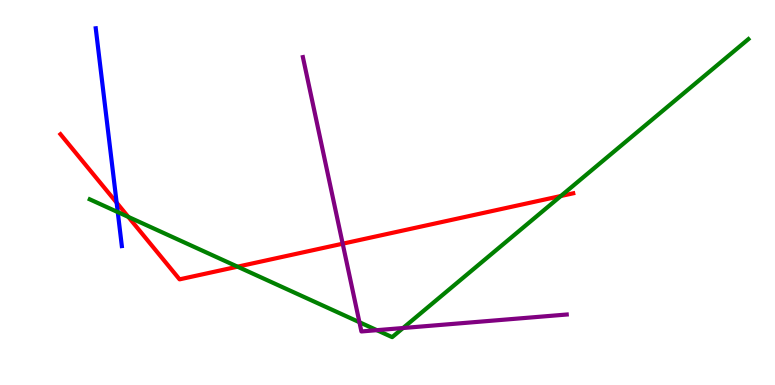[{'lines': ['blue', 'red'], 'intersections': [{'x': 1.5, 'y': 4.74}]}, {'lines': ['green', 'red'], 'intersections': [{'x': 1.66, 'y': 4.37}, {'x': 3.07, 'y': 3.07}, {'x': 7.24, 'y': 4.91}]}, {'lines': ['purple', 'red'], 'intersections': [{'x': 4.42, 'y': 3.67}]}, {'lines': ['blue', 'green'], 'intersections': [{'x': 1.52, 'y': 4.49}]}, {'lines': ['blue', 'purple'], 'intersections': []}, {'lines': ['green', 'purple'], 'intersections': [{'x': 4.64, 'y': 1.63}, {'x': 4.86, 'y': 1.42}, {'x': 5.2, 'y': 1.48}]}]